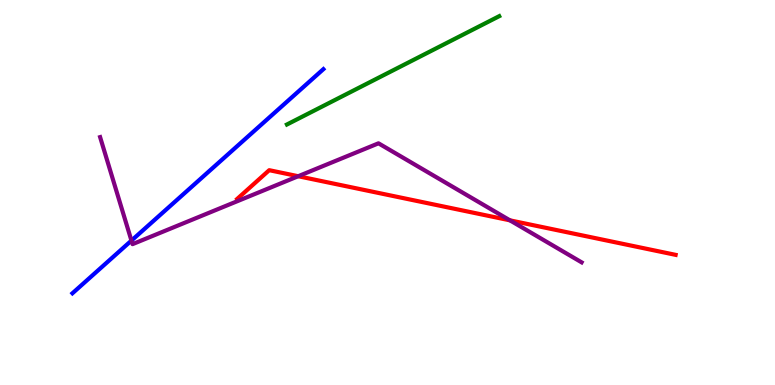[{'lines': ['blue', 'red'], 'intersections': []}, {'lines': ['green', 'red'], 'intersections': []}, {'lines': ['purple', 'red'], 'intersections': [{'x': 3.85, 'y': 5.42}, {'x': 6.58, 'y': 4.28}]}, {'lines': ['blue', 'green'], 'intersections': []}, {'lines': ['blue', 'purple'], 'intersections': [{'x': 1.7, 'y': 3.75}]}, {'lines': ['green', 'purple'], 'intersections': []}]